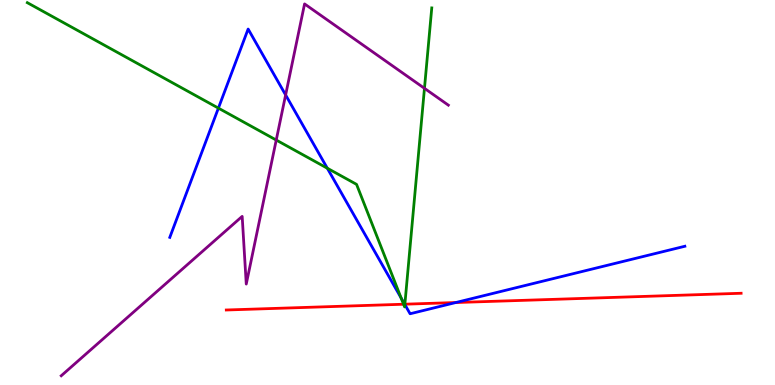[{'lines': ['blue', 'red'], 'intersections': [{'x': 5.22, 'y': 2.1}, {'x': 5.88, 'y': 2.14}]}, {'lines': ['green', 'red'], 'intersections': [{'x': 5.21, 'y': 2.1}, {'x': 5.22, 'y': 2.1}]}, {'lines': ['purple', 'red'], 'intersections': []}, {'lines': ['blue', 'green'], 'intersections': [{'x': 2.82, 'y': 7.19}, {'x': 4.22, 'y': 5.63}, {'x': 5.18, 'y': 2.26}, {'x': 5.22, 'y': 2.09}]}, {'lines': ['blue', 'purple'], 'intersections': [{'x': 3.69, 'y': 7.53}]}, {'lines': ['green', 'purple'], 'intersections': [{'x': 3.56, 'y': 6.36}, {'x': 5.48, 'y': 7.71}]}]